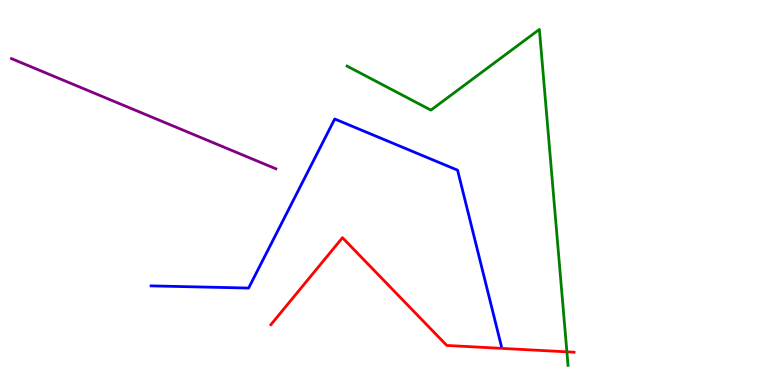[{'lines': ['blue', 'red'], 'intersections': []}, {'lines': ['green', 'red'], 'intersections': [{'x': 7.31, 'y': 0.861}]}, {'lines': ['purple', 'red'], 'intersections': []}, {'lines': ['blue', 'green'], 'intersections': []}, {'lines': ['blue', 'purple'], 'intersections': []}, {'lines': ['green', 'purple'], 'intersections': []}]